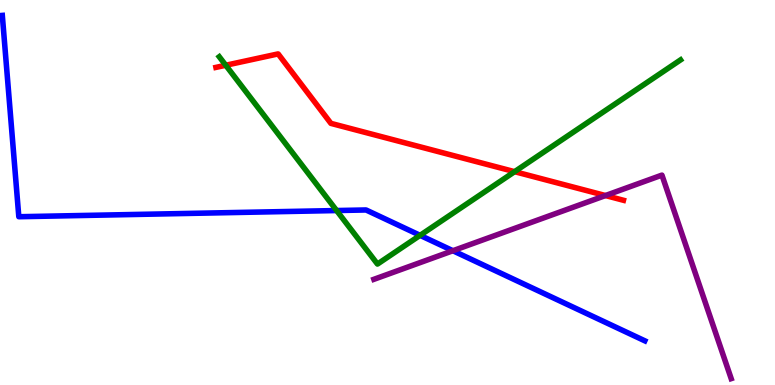[{'lines': ['blue', 'red'], 'intersections': []}, {'lines': ['green', 'red'], 'intersections': [{'x': 2.91, 'y': 8.3}, {'x': 6.64, 'y': 5.54}]}, {'lines': ['purple', 'red'], 'intersections': [{'x': 7.81, 'y': 4.92}]}, {'lines': ['blue', 'green'], 'intersections': [{'x': 4.34, 'y': 4.53}, {'x': 5.42, 'y': 3.89}]}, {'lines': ['blue', 'purple'], 'intersections': [{'x': 5.84, 'y': 3.49}]}, {'lines': ['green', 'purple'], 'intersections': []}]